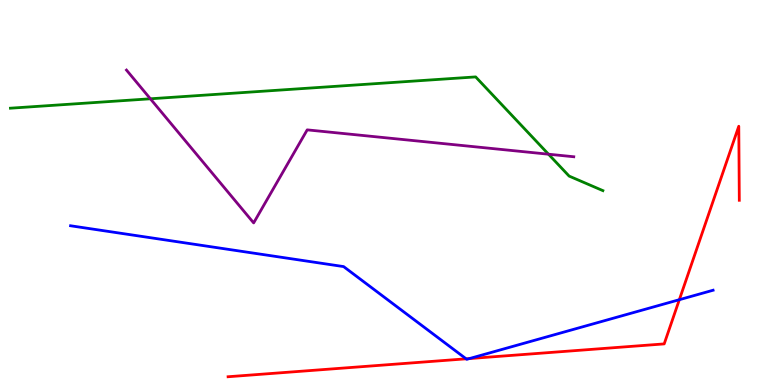[{'lines': ['blue', 'red'], 'intersections': [{'x': 6.01, 'y': 0.68}, {'x': 6.06, 'y': 0.686}, {'x': 8.77, 'y': 2.22}]}, {'lines': ['green', 'red'], 'intersections': []}, {'lines': ['purple', 'red'], 'intersections': []}, {'lines': ['blue', 'green'], 'intersections': []}, {'lines': ['blue', 'purple'], 'intersections': []}, {'lines': ['green', 'purple'], 'intersections': [{'x': 1.94, 'y': 7.43}, {'x': 7.08, 'y': 5.99}]}]